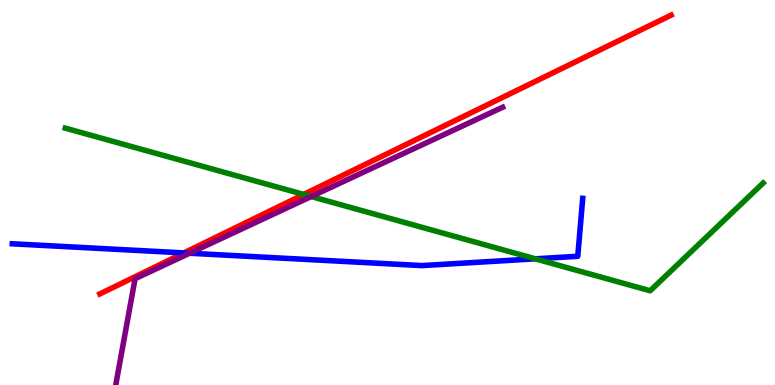[{'lines': ['blue', 'red'], 'intersections': [{'x': 2.37, 'y': 3.43}]}, {'lines': ['green', 'red'], 'intersections': [{'x': 3.92, 'y': 4.95}]}, {'lines': ['purple', 'red'], 'intersections': []}, {'lines': ['blue', 'green'], 'intersections': [{'x': 6.91, 'y': 3.28}]}, {'lines': ['blue', 'purple'], 'intersections': [{'x': 2.45, 'y': 3.42}]}, {'lines': ['green', 'purple'], 'intersections': [{'x': 4.02, 'y': 4.9}]}]